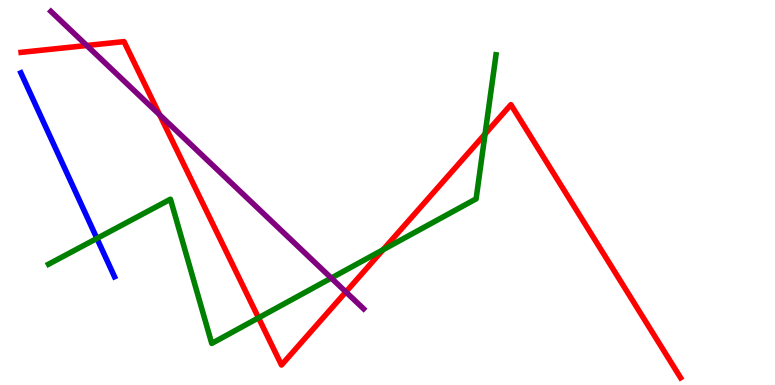[{'lines': ['blue', 'red'], 'intersections': []}, {'lines': ['green', 'red'], 'intersections': [{'x': 3.34, 'y': 1.74}, {'x': 4.94, 'y': 3.51}, {'x': 6.26, 'y': 6.52}]}, {'lines': ['purple', 'red'], 'intersections': [{'x': 1.12, 'y': 8.82}, {'x': 2.06, 'y': 7.02}, {'x': 4.46, 'y': 2.42}]}, {'lines': ['blue', 'green'], 'intersections': [{'x': 1.25, 'y': 3.81}]}, {'lines': ['blue', 'purple'], 'intersections': []}, {'lines': ['green', 'purple'], 'intersections': [{'x': 4.27, 'y': 2.78}]}]